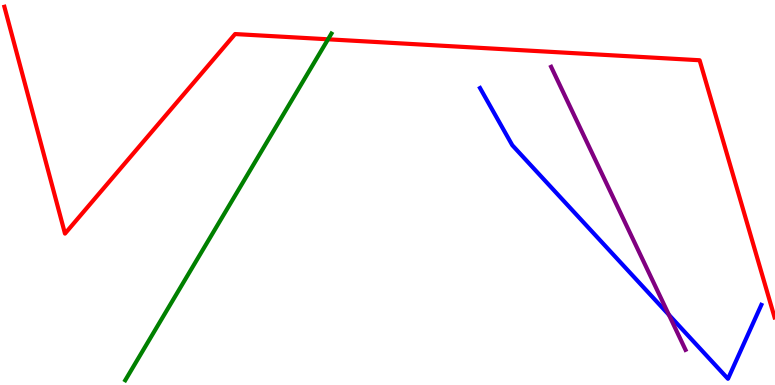[{'lines': ['blue', 'red'], 'intersections': []}, {'lines': ['green', 'red'], 'intersections': [{'x': 4.23, 'y': 8.98}]}, {'lines': ['purple', 'red'], 'intersections': []}, {'lines': ['blue', 'green'], 'intersections': []}, {'lines': ['blue', 'purple'], 'intersections': [{'x': 8.63, 'y': 1.82}]}, {'lines': ['green', 'purple'], 'intersections': []}]